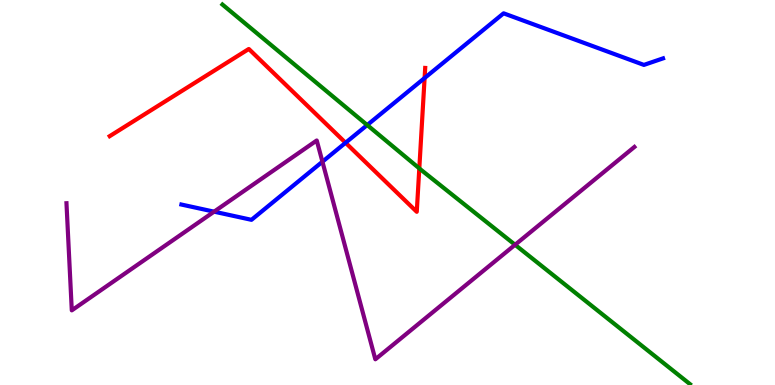[{'lines': ['blue', 'red'], 'intersections': [{'x': 4.46, 'y': 6.29}, {'x': 5.48, 'y': 7.97}]}, {'lines': ['green', 'red'], 'intersections': [{'x': 5.41, 'y': 5.63}]}, {'lines': ['purple', 'red'], 'intersections': []}, {'lines': ['blue', 'green'], 'intersections': [{'x': 4.74, 'y': 6.75}]}, {'lines': ['blue', 'purple'], 'intersections': [{'x': 2.76, 'y': 4.5}, {'x': 4.16, 'y': 5.8}]}, {'lines': ['green', 'purple'], 'intersections': [{'x': 6.65, 'y': 3.64}]}]